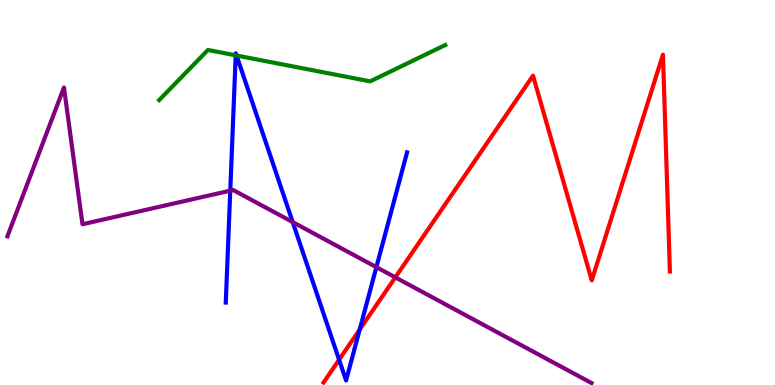[{'lines': ['blue', 'red'], 'intersections': [{'x': 4.38, 'y': 0.656}, {'x': 4.64, 'y': 1.44}]}, {'lines': ['green', 'red'], 'intersections': []}, {'lines': ['purple', 'red'], 'intersections': [{'x': 5.1, 'y': 2.8}]}, {'lines': ['blue', 'green'], 'intersections': [{'x': 3.04, 'y': 8.56}, {'x': 3.05, 'y': 8.56}]}, {'lines': ['blue', 'purple'], 'intersections': [{'x': 2.97, 'y': 5.05}, {'x': 3.78, 'y': 4.23}, {'x': 4.86, 'y': 3.06}]}, {'lines': ['green', 'purple'], 'intersections': []}]